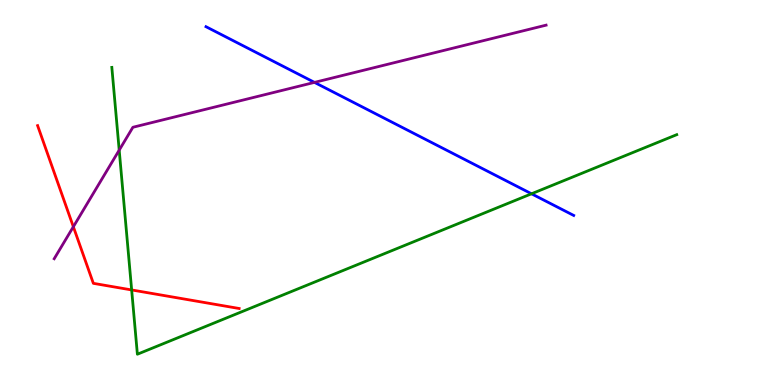[{'lines': ['blue', 'red'], 'intersections': []}, {'lines': ['green', 'red'], 'intersections': [{'x': 1.7, 'y': 2.47}]}, {'lines': ['purple', 'red'], 'intersections': [{'x': 0.946, 'y': 4.11}]}, {'lines': ['blue', 'green'], 'intersections': [{'x': 6.86, 'y': 4.97}]}, {'lines': ['blue', 'purple'], 'intersections': [{'x': 4.06, 'y': 7.86}]}, {'lines': ['green', 'purple'], 'intersections': [{'x': 1.54, 'y': 6.1}]}]